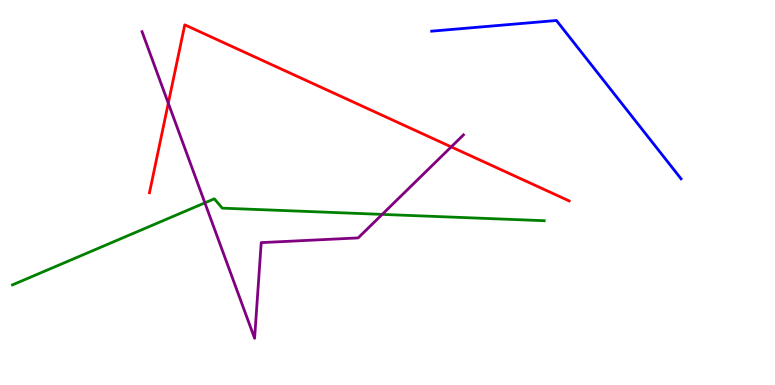[{'lines': ['blue', 'red'], 'intersections': []}, {'lines': ['green', 'red'], 'intersections': []}, {'lines': ['purple', 'red'], 'intersections': [{'x': 2.17, 'y': 7.32}, {'x': 5.82, 'y': 6.18}]}, {'lines': ['blue', 'green'], 'intersections': []}, {'lines': ['blue', 'purple'], 'intersections': []}, {'lines': ['green', 'purple'], 'intersections': [{'x': 2.64, 'y': 4.73}, {'x': 4.93, 'y': 4.43}]}]